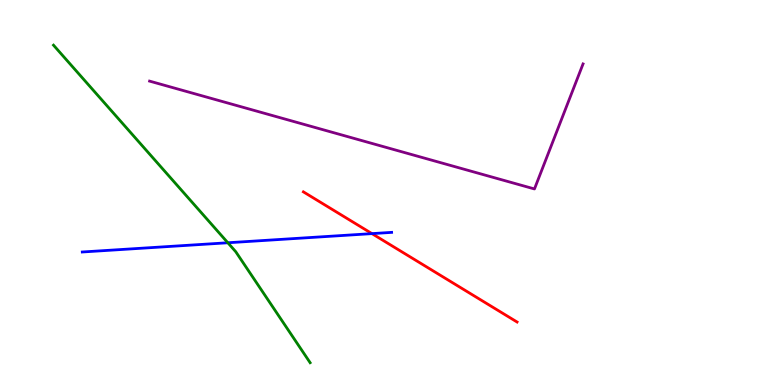[{'lines': ['blue', 'red'], 'intersections': [{'x': 4.8, 'y': 3.93}]}, {'lines': ['green', 'red'], 'intersections': []}, {'lines': ['purple', 'red'], 'intersections': []}, {'lines': ['blue', 'green'], 'intersections': [{'x': 2.94, 'y': 3.69}]}, {'lines': ['blue', 'purple'], 'intersections': []}, {'lines': ['green', 'purple'], 'intersections': []}]